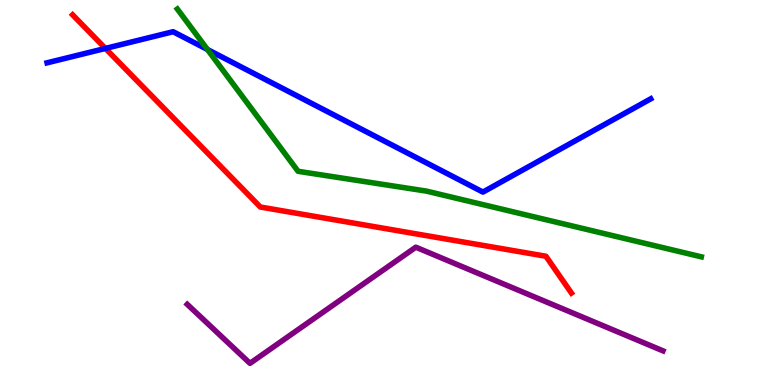[{'lines': ['blue', 'red'], 'intersections': [{'x': 1.36, 'y': 8.74}]}, {'lines': ['green', 'red'], 'intersections': []}, {'lines': ['purple', 'red'], 'intersections': []}, {'lines': ['blue', 'green'], 'intersections': [{'x': 2.68, 'y': 8.71}]}, {'lines': ['blue', 'purple'], 'intersections': []}, {'lines': ['green', 'purple'], 'intersections': []}]